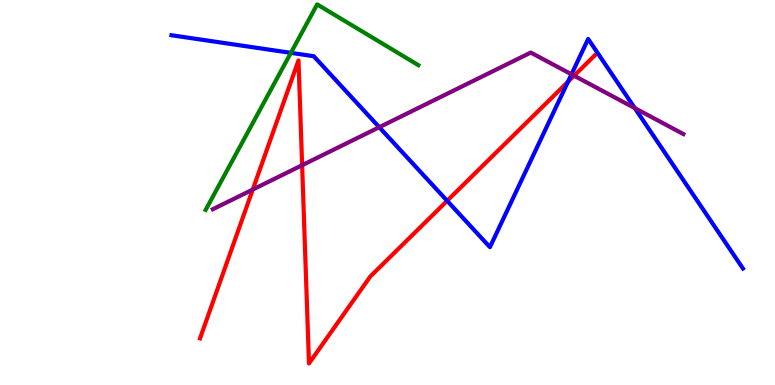[{'lines': ['blue', 'red'], 'intersections': [{'x': 5.77, 'y': 4.78}, {'x': 7.33, 'y': 7.87}]}, {'lines': ['green', 'red'], 'intersections': []}, {'lines': ['purple', 'red'], 'intersections': [{'x': 3.26, 'y': 5.08}, {'x': 3.9, 'y': 5.71}, {'x': 7.41, 'y': 8.03}]}, {'lines': ['blue', 'green'], 'intersections': [{'x': 3.75, 'y': 8.63}]}, {'lines': ['blue', 'purple'], 'intersections': [{'x': 4.89, 'y': 6.7}, {'x': 7.37, 'y': 8.07}, {'x': 8.19, 'y': 7.19}]}, {'lines': ['green', 'purple'], 'intersections': []}]